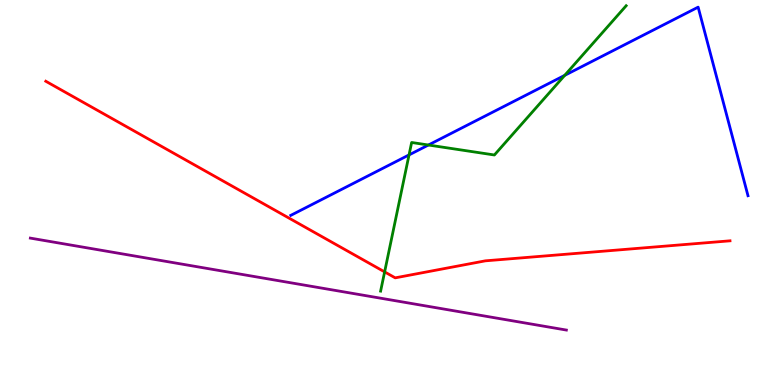[{'lines': ['blue', 'red'], 'intersections': []}, {'lines': ['green', 'red'], 'intersections': [{'x': 4.96, 'y': 2.94}]}, {'lines': ['purple', 'red'], 'intersections': []}, {'lines': ['blue', 'green'], 'intersections': [{'x': 5.28, 'y': 5.98}, {'x': 5.53, 'y': 6.23}, {'x': 7.29, 'y': 8.04}]}, {'lines': ['blue', 'purple'], 'intersections': []}, {'lines': ['green', 'purple'], 'intersections': []}]